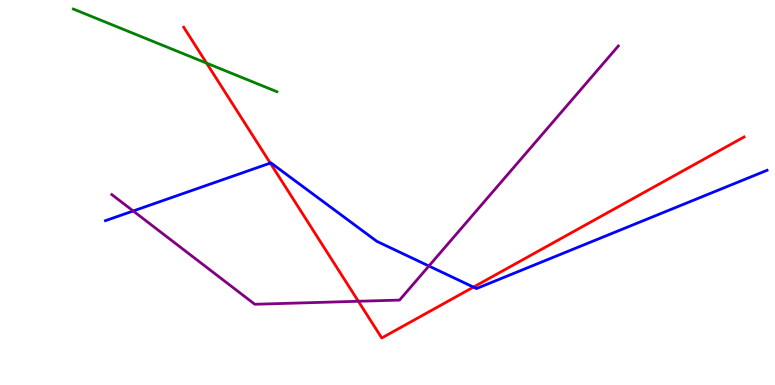[{'lines': ['blue', 'red'], 'intersections': [{'x': 3.49, 'y': 5.76}, {'x': 6.11, 'y': 2.54}]}, {'lines': ['green', 'red'], 'intersections': [{'x': 2.67, 'y': 8.36}]}, {'lines': ['purple', 'red'], 'intersections': [{'x': 4.62, 'y': 2.17}]}, {'lines': ['blue', 'green'], 'intersections': []}, {'lines': ['blue', 'purple'], 'intersections': [{'x': 1.72, 'y': 4.52}, {'x': 5.53, 'y': 3.09}]}, {'lines': ['green', 'purple'], 'intersections': []}]